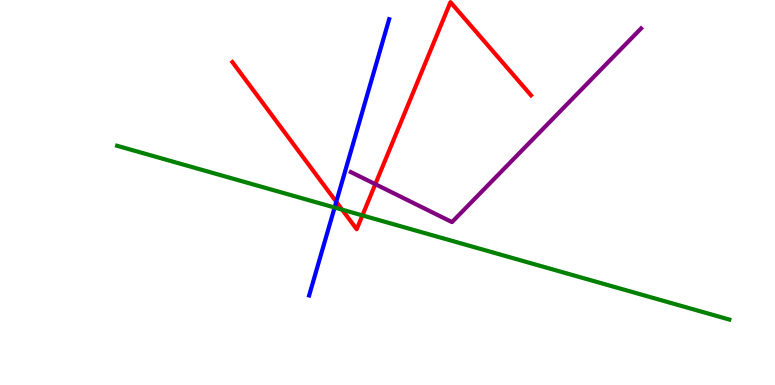[{'lines': ['blue', 'red'], 'intersections': [{'x': 4.34, 'y': 4.76}]}, {'lines': ['green', 'red'], 'intersections': [{'x': 4.41, 'y': 4.55}, {'x': 4.68, 'y': 4.4}]}, {'lines': ['purple', 'red'], 'intersections': [{'x': 4.84, 'y': 5.22}]}, {'lines': ['blue', 'green'], 'intersections': [{'x': 4.32, 'y': 4.61}]}, {'lines': ['blue', 'purple'], 'intersections': []}, {'lines': ['green', 'purple'], 'intersections': []}]